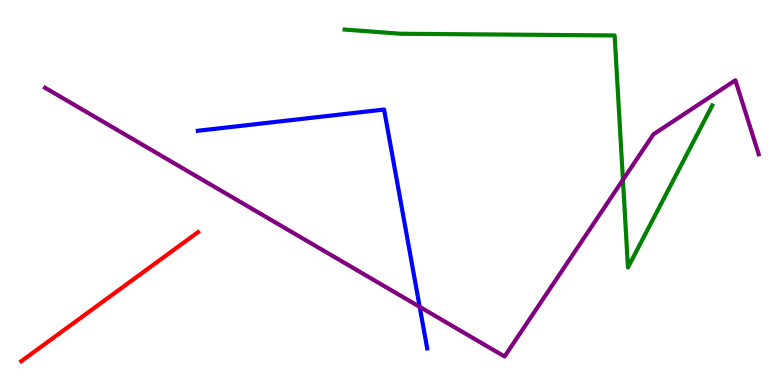[{'lines': ['blue', 'red'], 'intersections': []}, {'lines': ['green', 'red'], 'intersections': []}, {'lines': ['purple', 'red'], 'intersections': []}, {'lines': ['blue', 'green'], 'intersections': []}, {'lines': ['blue', 'purple'], 'intersections': [{'x': 5.42, 'y': 2.03}]}, {'lines': ['green', 'purple'], 'intersections': [{'x': 8.04, 'y': 5.33}]}]